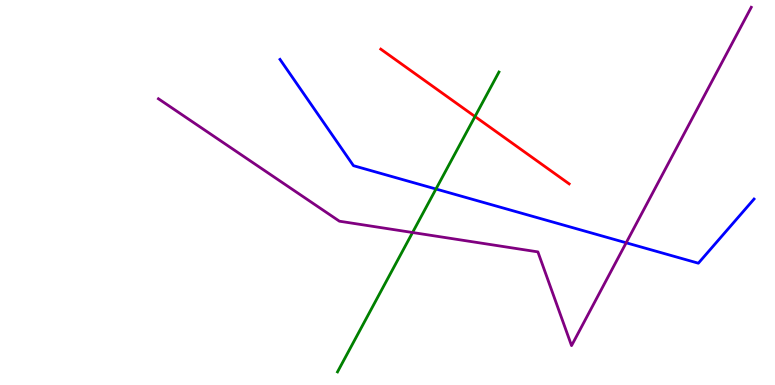[{'lines': ['blue', 'red'], 'intersections': []}, {'lines': ['green', 'red'], 'intersections': [{'x': 6.13, 'y': 6.97}]}, {'lines': ['purple', 'red'], 'intersections': []}, {'lines': ['blue', 'green'], 'intersections': [{'x': 5.63, 'y': 5.09}]}, {'lines': ['blue', 'purple'], 'intersections': [{'x': 8.08, 'y': 3.69}]}, {'lines': ['green', 'purple'], 'intersections': [{'x': 5.32, 'y': 3.96}]}]